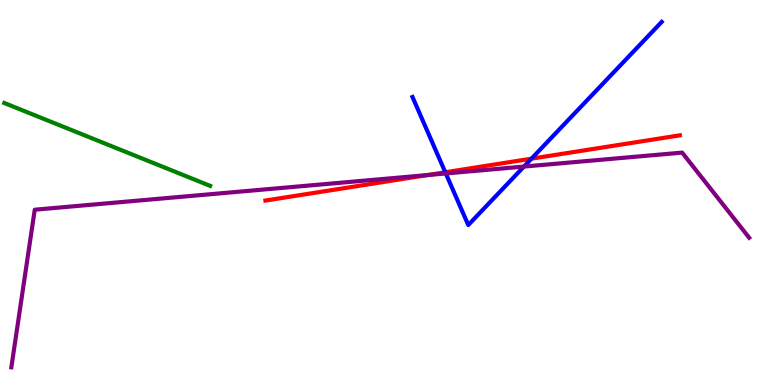[{'lines': ['blue', 'red'], 'intersections': [{'x': 5.75, 'y': 5.53}, {'x': 6.86, 'y': 5.88}]}, {'lines': ['green', 'red'], 'intersections': []}, {'lines': ['purple', 'red'], 'intersections': [{'x': 5.51, 'y': 5.45}]}, {'lines': ['blue', 'green'], 'intersections': []}, {'lines': ['blue', 'purple'], 'intersections': [{'x': 5.75, 'y': 5.49}, {'x': 6.76, 'y': 5.67}]}, {'lines': ['green', 'purple'], 'intersections': []}]